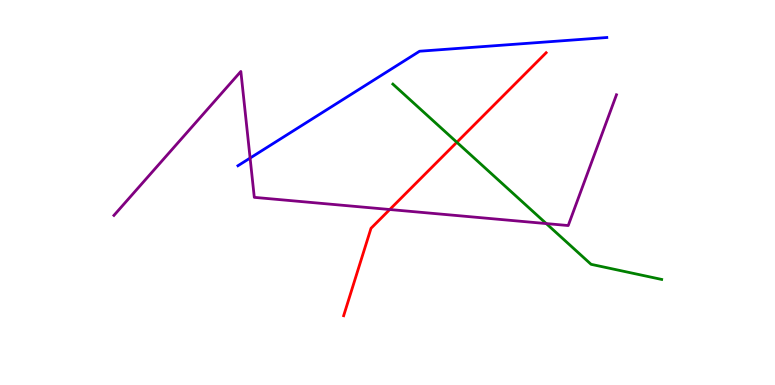[{'lines': ['blue', 'red'], 'intersections': []}, {'lines': ['green', 'red'], 'intersections': [{'x': 5.89, 'y': 6.3}]}, {'lines': ['purple', 'red'], 'intersections': [{'x': 5.03, 'y': 4.56}]}, {'lines': ['blue', 'green'], 'intersections': []}, {'lines': ['blue', 'purple'], 'intersections': [{'x': 3.23, 'y': 5.89}]}, {'lines': ['green', 'purple'], 'intersections': [{'x': 7.05, 'y': 4.19}]}]